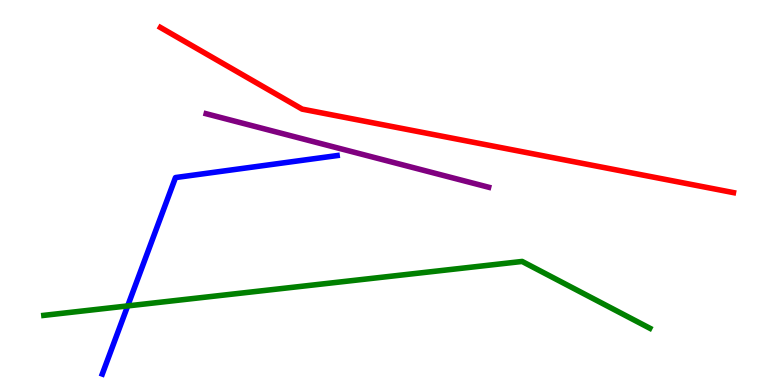[{'lines': ['blue', 'red'], 'intersections': []}, {'lines': ['green', 'red'], 'intersections': []}, {'lines': ['purple', 'red'], 'intersections': []}, {'lines': ['blue', 'green'], 'intersections': [{'x': 1.65, 'y': 2.05}]}, {'lines': ['blue', 'purple'], 'intersections': []}, {'lines': ['green', 'purple'], 'intersections': []}]